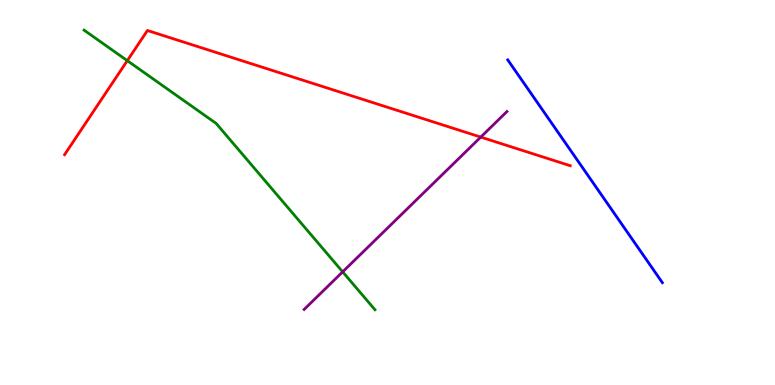[{'lines': ['blue', 'red'], 'intersections': []}, {'lines': ['green', 'red'], 'intersections': [{'x': 1.64, 'y': 8.42}]}, {'lines': ['purple', 'red'], 'intersections': [{'x': 6.2, 'y': 6.44}]}, {'lines': ['blue', 'green'], 'intersections': []}, {'lines': ['blue', 'purple'], 'intersections': []}, {'lines': ['green', 'purple'], 'intersections': [{'x': 4.42, 'y': 2.94}]}]